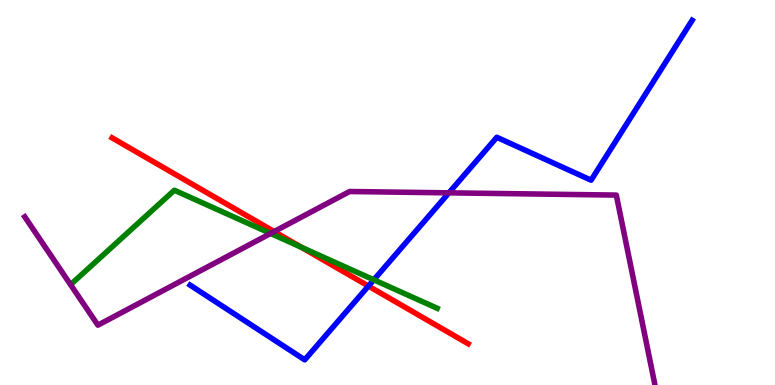[{'lines': ['blue', 'red'], 'intersections': [{'x': 4.75, 'y': 2.57}]}, {'lines': ['green', 'red'], 'intersections': [{'x': 3.89, 'y': 3.58}]}, {'lines': ['purple', 'red'], 'intersections': [{'x': 3.54, 'y': 3.99}]}, {'lines': ['blue', 'green'], 'intersections': [{'x': 4.82, 'y': 2.73}]}, {'lines': ['blue', 'purple'], 'intersections': [{'x': 5.79, 'y': 4.99}]}, {'lines': ['green', 'purple'], 'intersections': [{'x': 3.49, 'y': 3.94}]}]